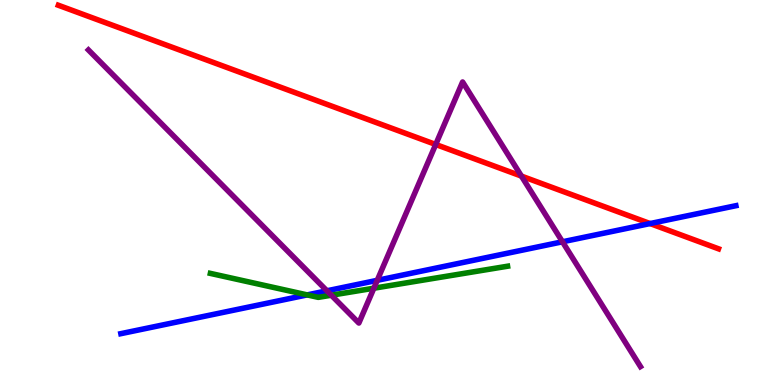[{'lines': ['blue', 'red'], 'intersections': [{'x': 8.39, 'y': 4.19}]}, {'lines': ['green', 'red'], 'intersections': []}, {'lines': ['purple', 'red'], 'intersections': [{'x': 5.62, 'y': 6.25}, {'x': 6.73, 'y': 5.43}]}, {'lines': ['blue', 'green'], 'intersections': [{'x': 3.96, 'y': 2.34}]}, {'lines': ['blue', 'purple'], 'intersections': [{'x': 4.22, 'y': 2.45}, {'x': 4.87, 'y': 2.72}, {'x': 7.26, 'y': 3.72}]}, {'lines': ['green', 'purple'], 'intersections': [{'x': 4.27, 'y': 2.33}, {'x': 4.82, 'y': 2.51}]}]